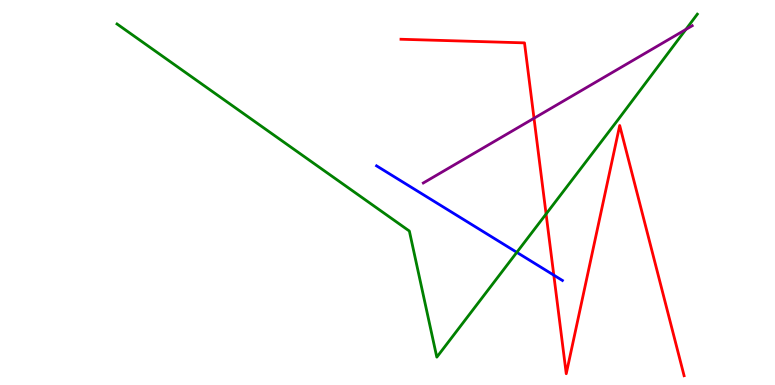[{'lines': ['blue', 'red'], 'intersections': [{'x': 7.15, 'y': 2.85}]}, {'lines': ['green', 'red'], 'intersections': [{'x': 7.05, 'y': 4.44}]}, {'lines': ['purple', 'red'], 'intersections': [{'x': 6.89, 'y': 6.93}]}, {'lines': ['blue', 'green'], 'intersections': [{'x': 6.67, 'y': 3.45}]}, {'lines': ['blue', 'purple'], 'intersections': []}, {'lines': ['green', 'purple'], 'intersections': [{'x': 8.85, 'y': 9.23}]}]